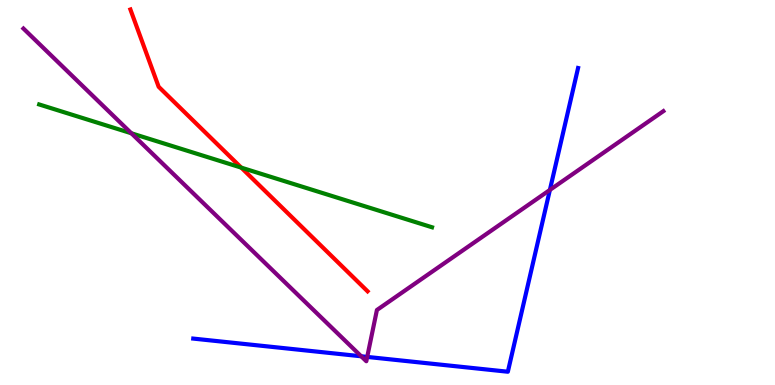[{'lines': ['blue', 'red'], 'intersections': []}, {'lines': ['green', 'red'], 'intersections': [{'x': 3.11, 'y': 5.65}]}, {'lines': ['purple', 'red'], 'intersections': []}, {'lines': ['blue', 'green'], 'intersections': []}, {'lines': ['blue', 'purple'], 'intersections': [{'x': 4.66, 'y': 0.746}, {'x': 4.74, 'y': 0.73}, {'x': 7.1, 'y': 5.07}]}, {'lines': ['green', 'purple'], 'intersections': [{'x': 1.7, 'y': 6.54}]}]